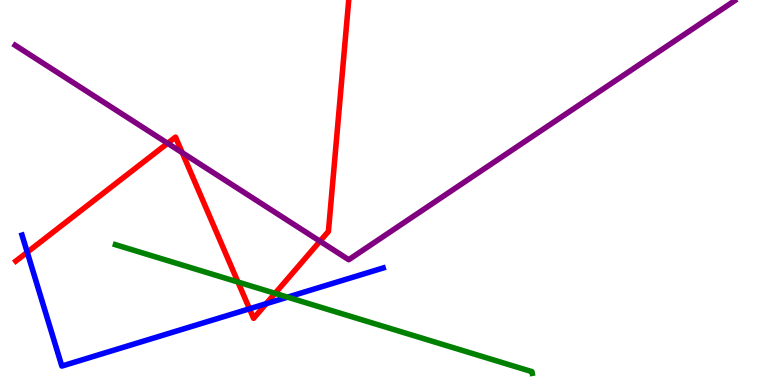[{'lines': ['blue', 'red'], 'intersections': [{'x': 0.351, 'y': 3.45}, {'x': 3.22, 'y': 1.98}, {'x': 3.43, 'y': 2.11}]}, {'lines': ['green', 'red'], 'intersections': [{'x': 3.07, 'y': 2.67}, {'x': 3.55, 'y': 2.38}]}, {'lines': ['purple', 'red'], 'intersections': [{'x': 2.16, 'y': 6.28}, {'x': 2.35, 'y': 6.03}, {'x': 4.13, 'y': 3.73}]}, {'lines': ['blue', 'green'], 'intersections': [{'x': 3.71, 'y': 2.28}]}, {'lines': ['blue', 'purple'], 'intersections': []}, {'lines': ['green', 'purple'], 'intersections': []}]